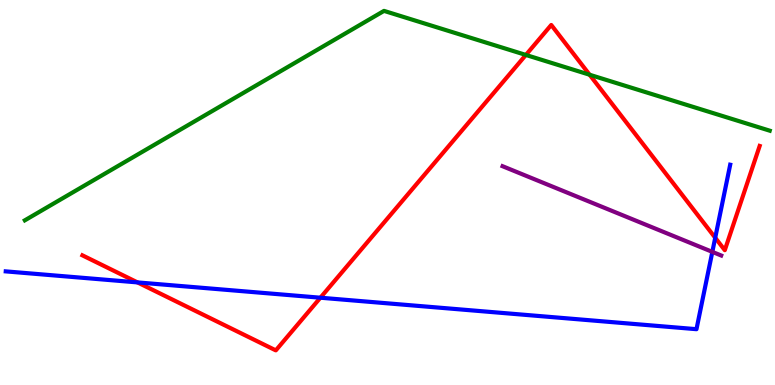[{'lines': ['blue', 'red'], 'intersections': [{'x': 1.77, 'y': 2.66}, {'x': 4.13, 'y': 2.27}, {'x': 9.23, 'y': 3.82}]}, {'lines': ['green', 'red'], 'intersections': [{'x': 6.79, 'y': 8.57}, {'x': 7.61, 'y': 8.06}]}, {'lines': ['purple', 'red'], 'intersections': []}, {'lines': ['blue', 'green'], 'intersections': []}, {'lines': ['blue', 'purple'], 'intersections': [{'x': 9.19, 'y': 3.46}]}, {'lines': ['green', 'purple'], 'intersections': []}]